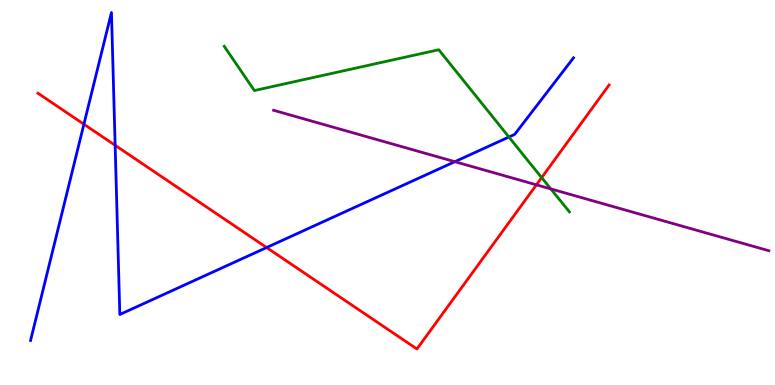[{'lines': ['blue', 'red'], 'intersections': [{'x': 1.08, 'y': 6.77}, {'x': 1.49, 'y': 6.23}, {'x': 3.44, 'y': 3.57}]}, {'lines': ['green', 'red'], 'intersections': [{'x': 6.99, 'y': 5.39}]}, {'lines': ['purple', 'red'], 'intersections': [{'x': 6.92, 'y': 5.2}]}, {'lines': ['blue', 'green'], 'intersections': [{'x': 6.57, 'y': 6.44}]}, {'lines': ['blue', 'purple'], 'intersections': [{'x': 5.87, 'y': 5.8}]}, {'lines': ['green', 'purple'], 'intersections': [{'x': 7.11, 'y': 5.09}]}]